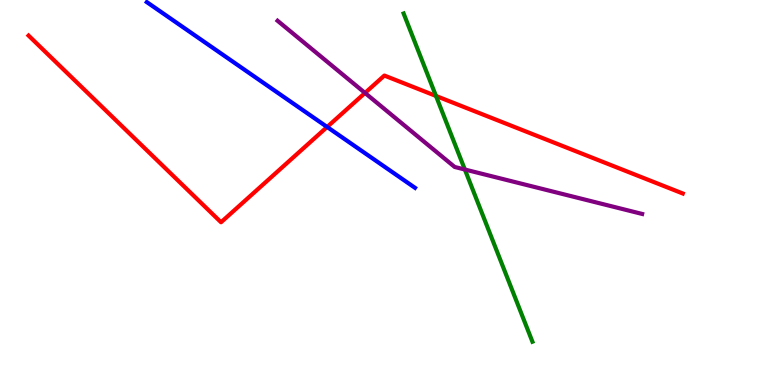[{'lines': ['blue', 'red'], 'intersections': [{'x': 4.22, 'y': 6.7}]}, {'lines': ['green', 'red'], 'intersections': [{'x': 5.63, 'y': 7.51}]}, {'lines': ['purple', 'red'], 'intersections': [{'x': 4.71, 'y': 7.59}]}, {'lines': ['blue', 'green'], 'intersections': []}, {'lines': ['blue', 'purple'], 'intersections': []}, {'lines': ['green', 'purple'], 'intersections': [{'x': 6.0, 'y': 5.6}]}]